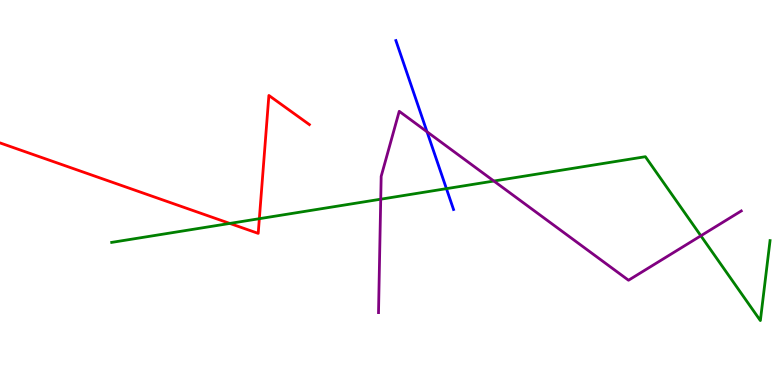[{'lines': ['blue', 'red'], 'intersections': []}, {'lines': ['green', 'red'], 'intersections': [{'x': 2.97, 'y': 4.2}, {'x': 3.35, 'y': 4.32}]}, {'lines': ['purple', 'red'], 'intersections': []}, {'lines': ['blue', 'green'], 'intersections': [{'x': 5.76, 'y': 5.1}]}, {'lines': ['blue', 'purple'], 'intersections': [{'x': 5.51, 'y': 6.58}]}, {'lines': ['green', 'purple'], 'intersections': [{'x': 4.91, 'y': 4.83}, {'x': 6.37, 'y': 5.3}, {'x': 9.04, 'y': 3.88}]}]